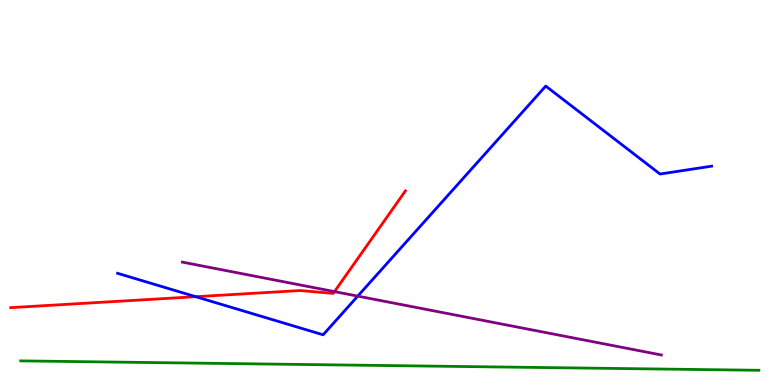[{'lines': ['blue', 'red'], 'intersections': [{'x': 2.53, 'y': 2.29}]}, {'lines': ['green', 'red'], 'intersections': []}, {'lines': ['purple', 'red'], 'intersections': [{'x': 4.32, 'y': 2.43}]}, {'lines': ['blue', 'green'], 'intersections': []}, {'lines': ['blue', 'purple'], 'intersections': [{'x': 4.62, 'y': 2.31}]}, {'lines': ['green', 'purple'], 'intersections': []}]